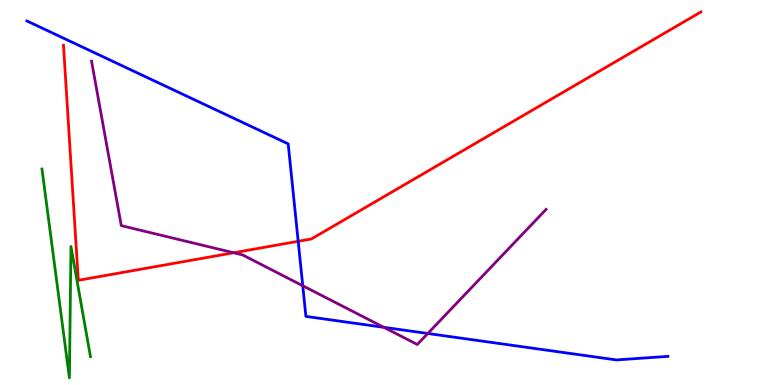[{'lines': ['blue', 'red'], 'intersections': [{'x': 3.85, 'y': 3.73}]}, {'lines': ['green', 'red'], 'intersections': []}, {'lines': ['purple', 'red'], 'intersections': [{'x': 3.01, 'y': 3.43}]}, {'lines': ['blue', 'green'], 'intersections': []}, {'lines': ['blue', 'purple'], 'intersections': [{'x': 3.91, 'y': 2.58}, {'x': 4.95, 'y': 1.5}, {'x': 5.52, 'y': 1.34}]}, {'lines': ['green', 'purple'], 'intersections': []}]